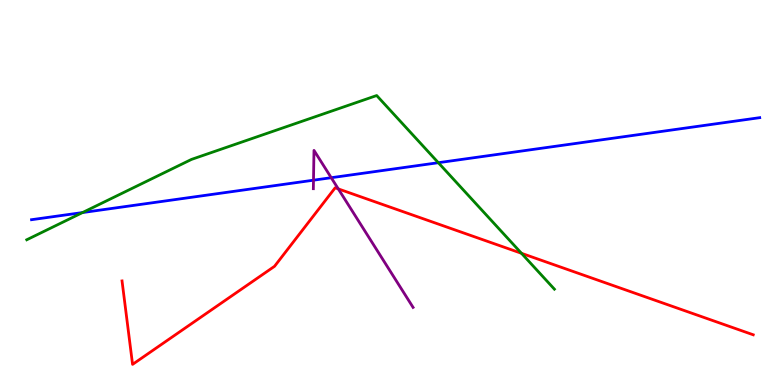[{'lines': ['blue', 'red'], 'intersections': []}, {'lines': ['green', 'red'], 'intersections': [{'x': 6.73, 'y': 3.42}]}, {'lines': ['purple', 'red'], 'intersections': [{'x': 4.37, 'y': 5.09}]}, {'lines': ['blue', 'green'], 'intersections': [{'x': 1.07, 'y': 4.48}, {'x': 5.66, 'y': 5.77}]}, {'lines': ['blue', 'purple'], 'intersections': [{'x': 4.05, 'y': 5.32}, {'x': 4.27, 'y': 5.38}]}, {'lines': ['green', 'purple'], 'intersections': []}]